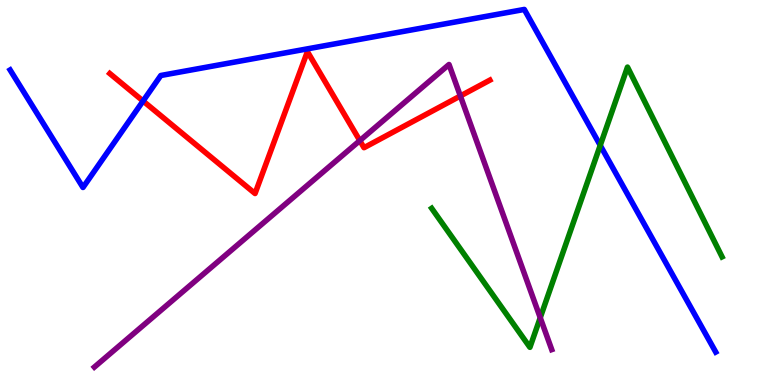[{'lines': ['blue', 'red'], 'intersections': [{'x': 1.85, 'y': 7.38}]}, {'lines': ['green', 'red'], 'intersections': []}, {'lines': ['purple', 'red'], 'intersections': [{'x': 4.64, 'y': 6.35}, {'x': 5.94, 'y': 7.51}]}, {'lines': ['blue', 'green'], 'intersections': [{'x': 7.74, 'y': 6.22}]}, {'lines': ['blue', 'purple'], 'intersections': []}, {'lines': ['green', 'purple'], 'intersections': [{'x': 6.97, 'y': 1.75}]}]